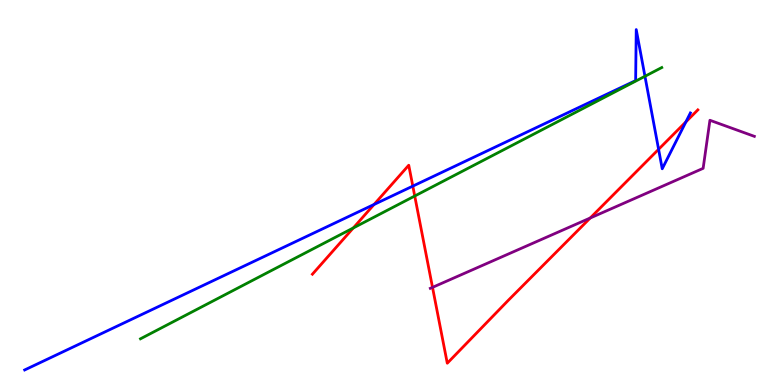[{'lines': ['blue', 'red'], 'intersections': [{'x': 4.83, 'y': 4.69}, {'x': 5.33, 'y': 5.17}, {'x': 8.5, 'y': 6.12}, {'x': 8.85, 'y': 6.83}]}, {'lines': ['green', 'red'], 'intersections': [{'x': 4.56, 'y': 4.08}, {'x': 5.35, 'y': 4.91}]}, {'lines': ['purple', 'red'], 'intersections': [{'x': 5.58, 'y': 2.54}, {'x': 7.62, 'y': 4.34}]}, {'lines': ['blue', 'green'], 'intersections': [{'x': 8.32, 'y': 8.02}]}, {'lines': ['blue', 'purple'], 'intersections': []}, {'lines': ['green', 'purple'], 'intersections': []}]